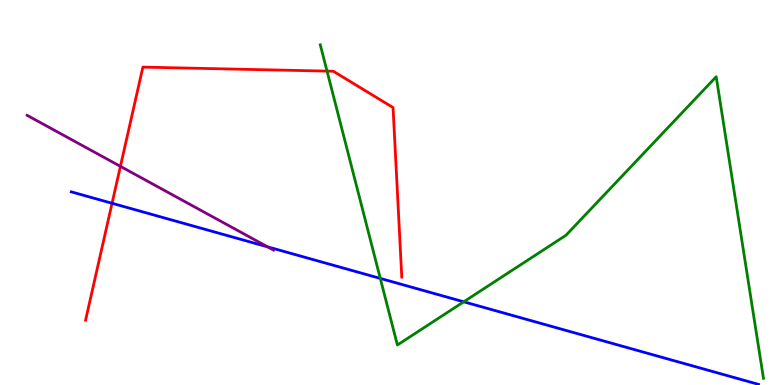[{'lines': ['blue', 'red'], 'intersections': [{'x': 1.45, 'y': 4.72}]}, {'lines': ['green', 'red'], 'intersections': [{'x': 4.22, 'y': 8.15}]}, {'lines': ['purple', 'red'], 'intersections': [{'x': 1.55, 'y': 5.68}]}, {'lines': ['blue', 'green'], 'intersections': [{'x': 4.91, 'y': 2.77}, {'x': 5.98, 'y': 2.16}]}, {'lines': ['blue', 'purple'], 'intersections': [{'x': 3.45, 'y': 3.59}]}, {'lines': ['green', 'purple'], 'intersections': []}]